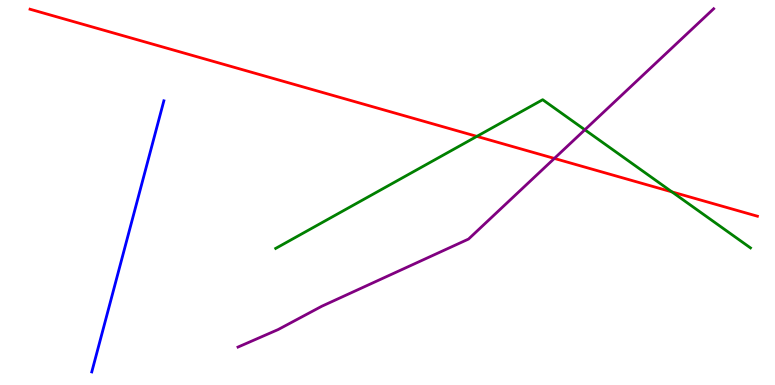[{'lines': ['blue', 'red'], 'intersections': []}, {'lines': ['green', 'red'], 'intersections': [{'x': 6.15, 'y': 6.46}, {'x': 8.67, 'y': 5.02}]}, {'lines': ['purple', 'red'], 'intersections': [{'x': 7.15, 'y': 5.88}]}, {'lines': ['blue', 'green'], 'intersections': []}, {'lines': ['blue', 'purple'], 'intersections': []}, {'lines': ['green', 'purple'], 'intersections': [{'x': 7.55, 'y': 6.63}]}]